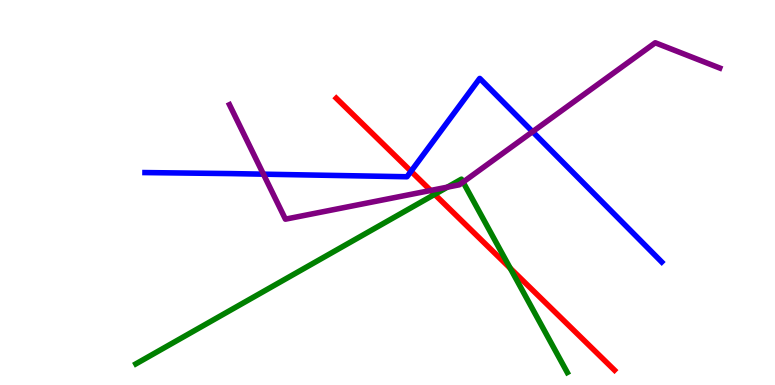[{'lines': ['blue', 'red'], 'intersections': [{'x': 5.3, 'y': 5.55}]}, {'lines': ['green', 'red'], 'intersections': [{'x': 5.61, 'y': 4.95}, {'x': 6.58, 'y': 3.03}]}, {'lines': ['purple', 'red'], 'intersections': [{'x': 5.56, 'y': 5.05}]}, {'lines': ['blue', 'green'], 'intersections': []}, {'lines': ['blue', 'purple'], 'intersections': [{'x': 3.4, 'y': 5.48}, {'x': 6.87, 'y': 6.58}]}, {'lines': ['green', 'purple'], 'intersections': [{'x': 5.77, 'y': 5.14}, {'x': 5.98, 'y': 5.27}]}]